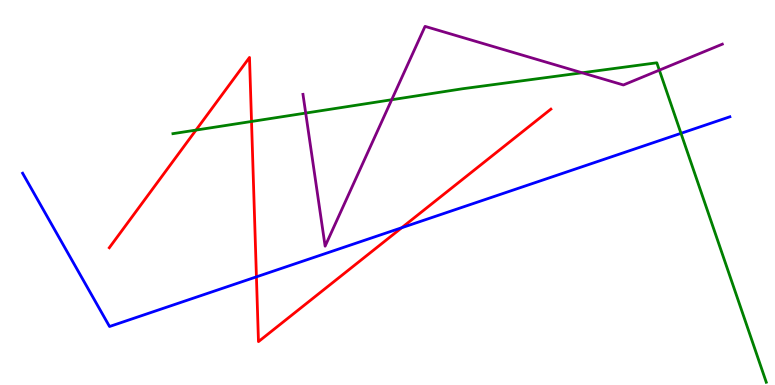[{'lines': ['blue', 'red'], 'intersections': [{'x': 3.31, 'y': 2.81}, {'x': 5.18, 'y': 4.09}]}, {'lines': ['green', 'red'], 'intersections': [{'x': 2.53, 'y': 6.62}, {'x': 3.25, 'y': 6.84}]}, {'lines': ['purple', 'red'], 'intersections': []}, {'lines': ['blue', 'green'], 'intersections': [{'x': 8.79, 'y': 6.54}]}, {'lines': ['blue', 'purple'], 'intersections': []}, {'lines': ['green', 'purple'], 'intersections': [{'x': 3.94, 'y': 7.06}, {'x': 5.05, 'y': 7.41}, {'x': 7.51, 'y': 8.11}, {'x': 8.51, 'y': 8.18}]}]